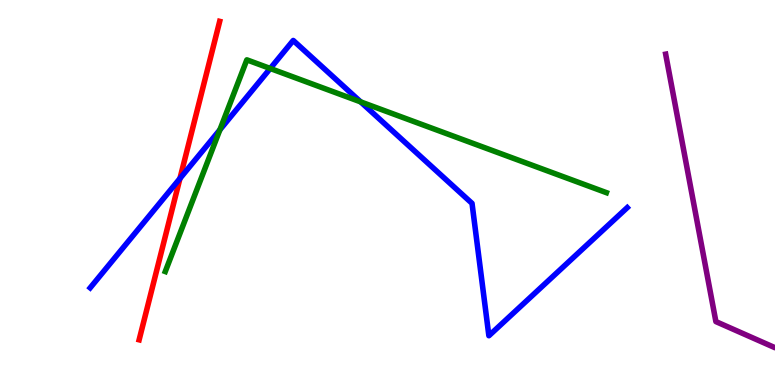[{'lines': ['blue', 'red'], 'intersections': [{'x': 2.32, 'y': 5.36}]}, {'lines': ['green', 'red'], 'intersections': []}, {'lines': ['purple', 'red'], 'intersections': []}, {'lines': ['blue', 'green'], 'intersections': [{'x': 2.84, 'y': 6.63}, {'x': 3.49, 'y': 8.22}, {'x': 4.65, 'y': 7.35}]}, {'lines': ['blue', 'purple'], 'intersections': []}, {'lines': ['green', 'purple'], 'intersections': []}]